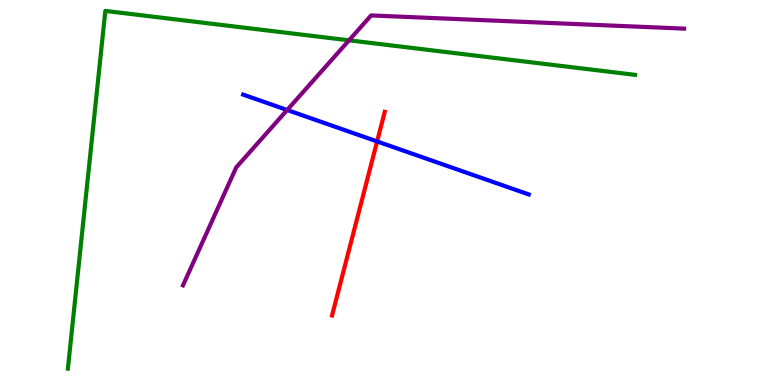[{'lines': ['blue', 'red'], 'intersections': [{'x': 4.87, 'y': 6.33}]}, {'lines': ['green', 'red'], 'intersections': []}, {'lines': ['purple', 'red'], 'intersections': []}, {'lines': ['blue', 'green'], 'intersections': []}, {'lines': ['blue', 'purple'], 'intersections': [{'x': 3.71, 'y': 7.14}]}, {'lines': ['green', 'purple'], 'intersections': [{'x': 4.5, 'y': 8.95}]}]